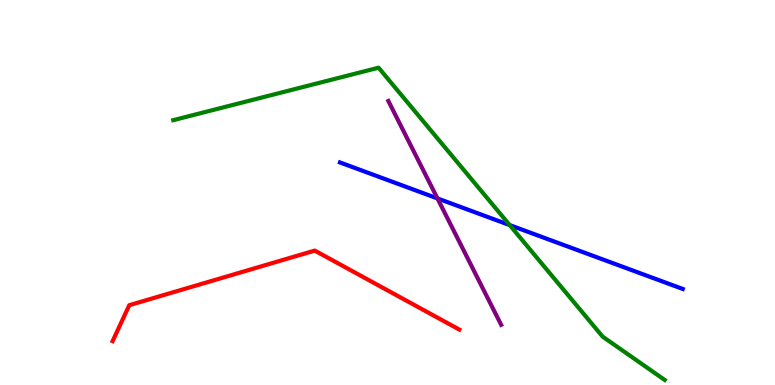[{'lines': ['blue', 'red'], 'intersections': []}, {'lines': ['green', 'red'], 'intersections': []}, {'lines': ['purple', 'red'], 'intersections': []}, {'lines': ['blue', 'green'], 'intersections': [{'x': 6.58, 'y': 4.15}]}, {'lines': ['blue', 'purple'], 'intersections': [{'x': 5.64, 'y': 4.85}]}, {'lines': ['green', 'purple'], 'intersections': []}]